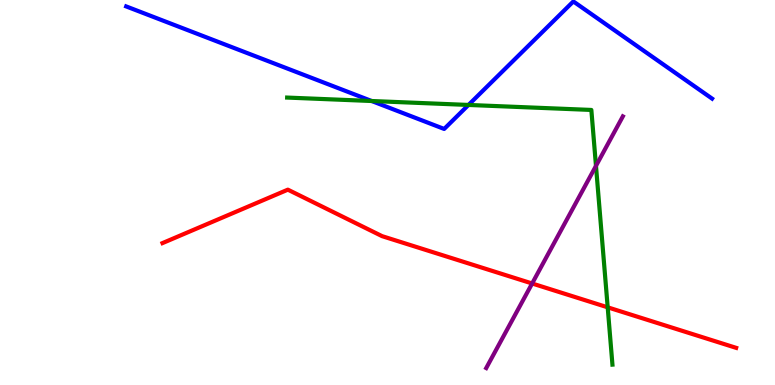[{'lines': ['blue', 'red'], 'intersections': []}, {'lines': ['green', 'red'], 'intersections': [{'x': 7.84, 'y': 2.02}]}, {'lines': ['purple', 'red'], 'intersections': [{'x': 6.87, 'y': 2.64}]}, {'lines': ['blue', 'green'], 'intersections': [{'x': 4.8, 'y': 7.38}, {'x': 6.05, 'y': 7.27}]}, {'lines': ['blue', 'purple'], 'intersections': []}, {'lines': ['green', 'purple'], 'intersections': [{'x': 7.69, 'y': 5.69}]}]